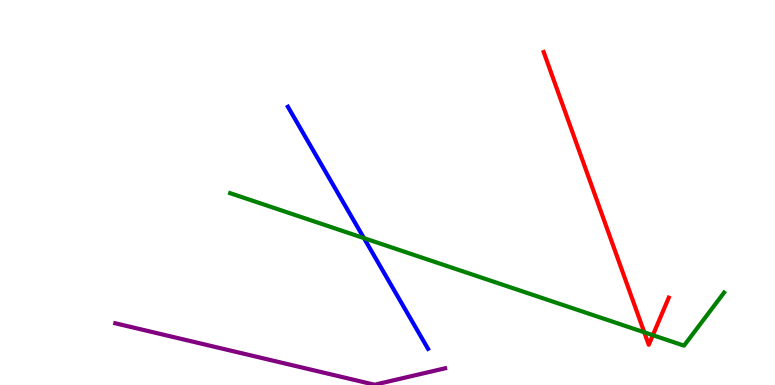[{'lines': ['blue', 'red'], 'intersections': []}, {'lines': ['green', 'red'], 'intersections': [{'x': 8.31, 'y': 1.37}, {'x': 8.42, 'y': 1.29}]}, {'lines': ['purple', 'red'], 'intersections': []}, {'lines': ['blue', 'green'], 'intersections': [{'x': 4.7, 'y': 3.81}]}, {'lines': ['blue', 'purple'], 'intersections': []}, {'lines': ['green', 'purple'], 'intersections': []}]